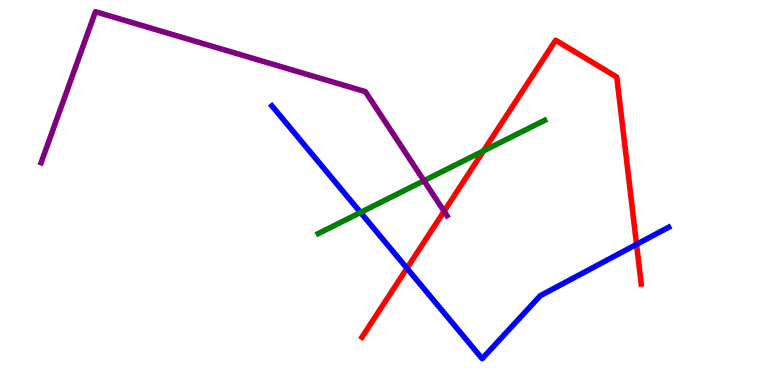[{'lines': ['blue', 'red'], 'intersections': [{'x': 5.25, 'y': 3.03}, {'x': 8.21, 'y': 3.65}]}, {'lines': ['green', 'red'], 'intersections': [{'x': 6.24, 'y': 6.08}]}, {'lines': ['purple', 'red'], 'intersections': [{'x': 5.73, 'y': 4.51}]}, {'lines': ['blue', 'green'], 'intersections': [{'x': 4.65, 'y': 4.48}]}, {'lines': ['blue', 'purple'], 'intersections': []}, {'lines': ['green', 'purple'], 'intersections': [{'x': 5.47, 'y': 5.31}]}]